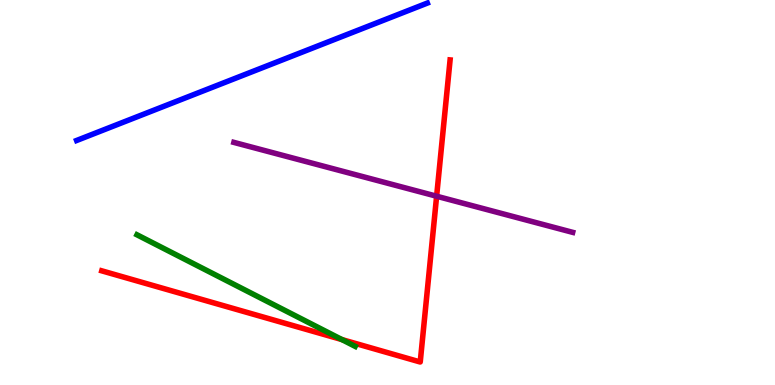[{'lines': ['blue', 'red'], 'intersections': []}, {'lines': ['green', 'red'], 'intersections': [{'x': 4.41, 'y': 1.18}]}, {'lines': ['purple', 'red'], 'intersections': [{'x': 5.63, 'y': 4.9}]}, {'lines': ['blue', 'green'], 'intersections': []}, {'lines': ['blue', 'purple'], 'intersections': []}, {'lines': ['green', 'purple'], 'intersections': []}]